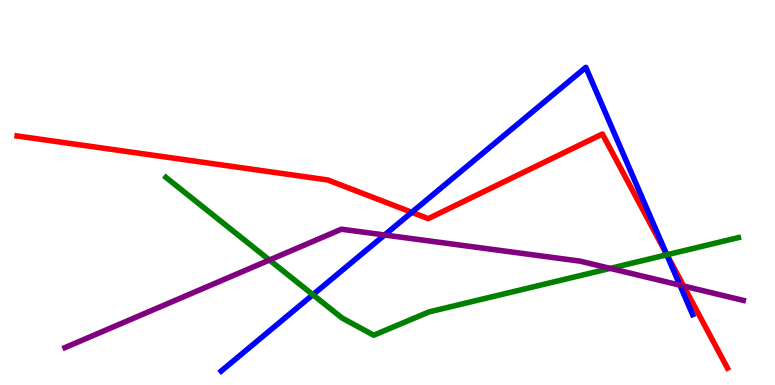[{'lines': ['blue', 'red'], 'intersections': [{'x': 5.31, 'y': 4.49}, {'x': 8.6, 'y': 3.42}]}, {'lines': ['green', 'red'], 'intersections': [{'x': 8.61, 'y': 3.38}]}, {'lines': ['purple', 'red'], 'intersections': [{'x': 8.82, 'y': 2.57}]}, {'lines': ['blue', 'green'], 'intersections': [{'x': 4.04, 'y': 2.35}, {'x': 8.6, 'y': 3.38}]}, {'lines': ['blue', 'purple'], 'intersections': [{'x': 4.96, 'y': 3.9}, {'x': 8.77, 'y': 2.59}]}, {'lines': ['green', 'purple'], 'intersections': [{'x': 3.48, 'y': 3.25}, {'x': 7.87, 'y': 3.03}]}]